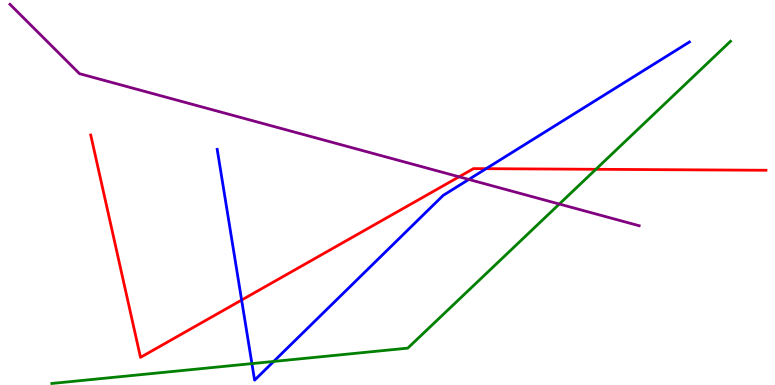[{'lines': ['blue', 'red'], 'intersections': [{'x': 3.12, 'y': 2.21}, {'x': 6.27, 'y': 5.62}]}, {'lines': ['green', 'red'], 'intersections': [{'x': 7.69, 'y': 5.6}]}, {'lines': ['purple', 'red'], 'intersections': [{'x': 5.92, 'y': 5.41}]}, {'lines': ['blue', 'green'], 'intersections': [{'x': 3.25, 'y': 0.556}, {'x': 3.53, 'y': 0.612}]}, {'lines': ['blue', 'purple'], 'intersections': [{'x': 6.05, 'y': 5.34}]}, {'lines': ['green', 'purple'], 'intersections': [{'x': 7.22, 'y': 4.7}]}]